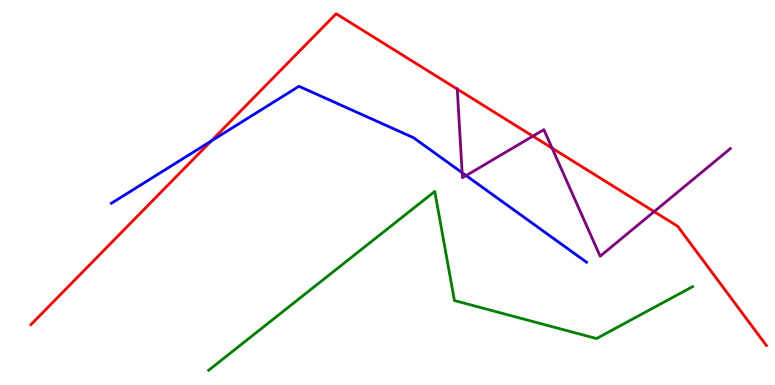[{'lines': ['blue', 'red'], 'intersections': [{'x': 2.72, 'y': 6.34}]}, {'lines': ['green', 'red'], 'intersections': []}, {'lines': ['purple', 'red'], 'intersections': [{'x': 5.9, 'y': 7.69}, {'x': 6.88, 'y': 6.46}, {'x': 7.12, 'y': 6.15}, {'x': 8.44, 'y': 4.5}]}, {'lines': ['blue', 'green'], 'intersections': []}, {'lines': ['blue', 'purple'], 'intersections': [{'x': 5.96, 'y': 5.51}, {'x': 6.01, 'y': 5.44}]}, {'lines': ['green', 'purple'], 'intersections': []}]